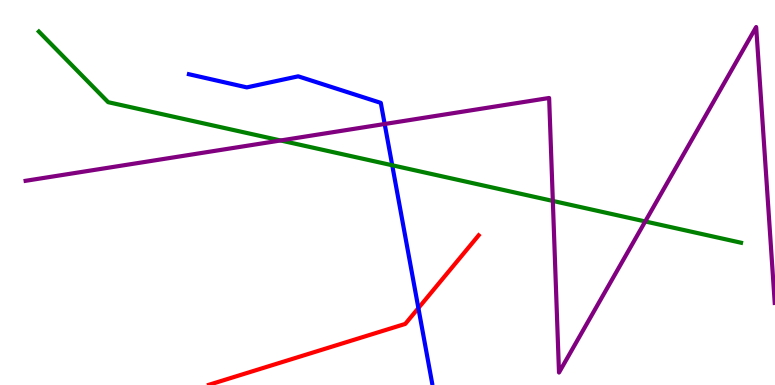[{'lines': ['blue', 'red'], 'intersections': [{'x': 5.4, 'y': 2.0}]}, {'lines': ['green', 'red'], 'intersections': []}, {'lines': ['purple', 'red'], 'intersections': []}, {'lines': ['blue', 'green'], 'intersections': [{'x': 5.06, 'y': 5.71}]}, {'lines': ['blue', 'purple'], 'intersections': [{'x': 4.96, 'y': 6.78}]}, {'lines': ['green', 'purple'], 'intersections': [{'x': 3.62, 'y': 6.35}, {'x': 7.13, 'y': 4.78}, {'x': 8.33, 'y': 4.25}]}]